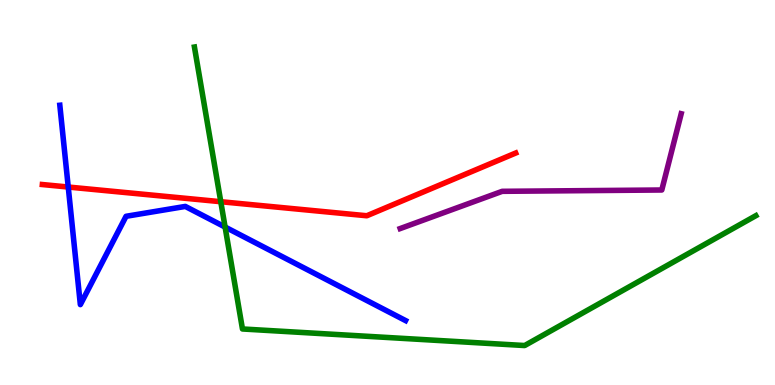[{'lines': ['blue', 'red'], 'intersections': [{'x': 0.881, 'y': 5.14}]}, {'lines': ['green', 'red'], 'intersections': [{'x': 2.85, 'y': 4.76}]}, {'lines': ['purple', 'red'], 'intersections': []}, {'lines': ['blue', 'green'], 'intersections': [{'x': 2.9, 'y': 4.1}]}, {'lines': ['blue', 'purple'], 'intersections': []}, {'lines': ['green', 'purple'], 'intersections': []}]